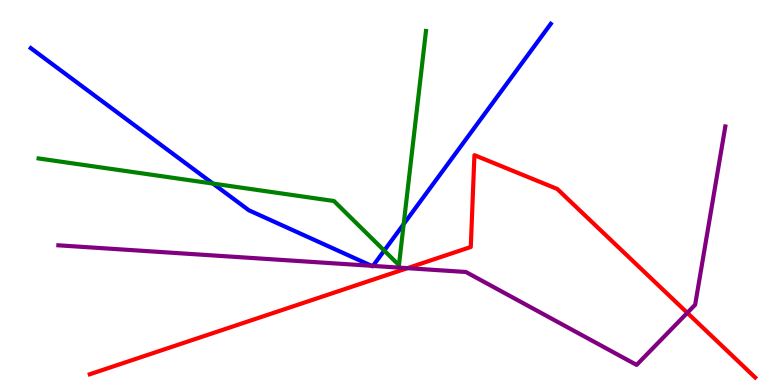[{'lines': ['blue', 'red'], 'intersections': []}, {'lines': ['green', 'red'], 'intersections': []}, {'lines': ['purple', 'red'], 'intersections': [{'x': 5.26, 'y': 3.03}, {'x': 8.87, 'y': 1.87}]}, {'lines': ['blue', 'green'], 'intersections': [{'x': 2.75, 'y': 5.23}, {'x': 4.96, 'y': 3.49}, {'x': 5.21, 'y': 4.18}]}, {'lines': ['blue', 'purple'], 'intersections': [{'x': 4.79, 'y': 3.1}, {'x': 4.81, 'y': 3.09}]}, {'lines': ['green', 'purple'], 'intersections': []}]